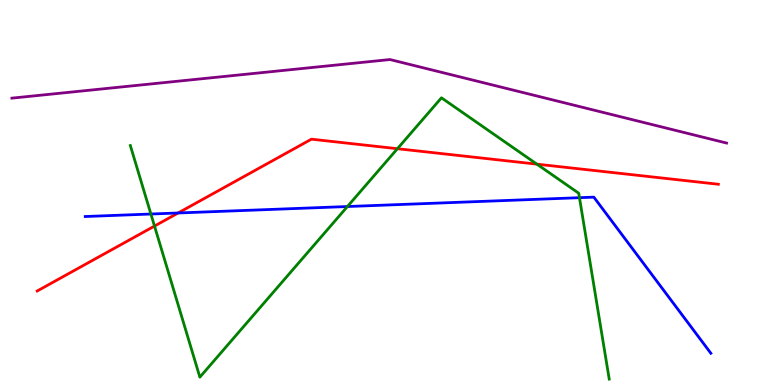[{'lines': ['blue', 'red'], 'intersections': [{'x': 2.3, 'y': 4.47}]}, {'lines': ['green', 'red'], 'intersections': [{'x': 1.99, 'y': 4.13}, {'x': 5.13, 'y': 6.14}, {'x': 6.93, 'y': 5.74}]}, {'lines': ['purple', 'red'], 'intersections': []}, {'lines': ['blue', 'green'], 'intersections': [{'x': 1.95, 'y': 4.44}, {'x': 4.48, 'y': 4.64}, {'x': 7.48, 'y': 4.87}]}, {'lines': ['blue', 'purple'], 'intersections': []}, {'lines': ['green', 'purple'], 'intersections': []}]